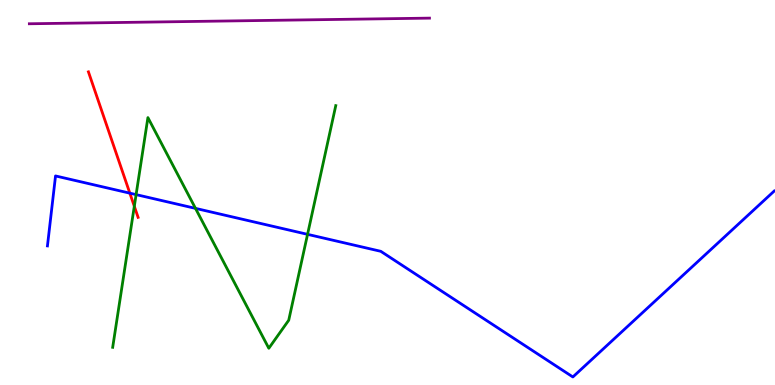[{'lines': ['blue', 'red'], 'intersections': [{'x': 1.68, 'y': 4.98}]}, {'lines': ['green', 'red'], 'intersections': [{'x': 1.73, 'y': 4.64}]}, {'lines': ['purple', 'red'], 'intersections': []}, {'lines': ['blue', 'green'], 'intersections': [{'x': 1.76, 'y': 4.95}, {'x': 2.52, 'y': 4.59}, {'x': 3.97, 'y': 3.91}]}, {'lines': ['blue', 'purple'], 'intersections': []}, {'lines': ['green', 'purple'], 'intersections': []}]